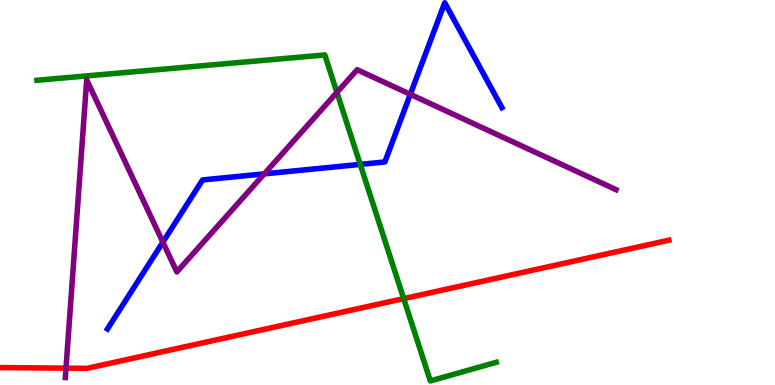[{'lines': ['blue', 'red'], 'intersections': []}, {'lines': ['green', 'red'], 'intersections': [{'x': 5.21, 'y': 2.24}]}, {'lines': ['purple', 'red'], 'intersections': [{'x': 0.852, 'y': 0.437}]}, {'lines': ['blue', 'green'], 'intersections': [{'x': 4.65, 'y': 5.73}]}, {'lines': ['blue', 'purple'], 'intersections': [{'x': 2.1, 'y': 3.71}, {'x': 3.41, 'y': 5.48}, {'x': 5.29, 'y': 7.55}]}, {'lines': ['green', 'purple'], 'intersections': [{'x': 4.35, 'y': 7.6}]}]